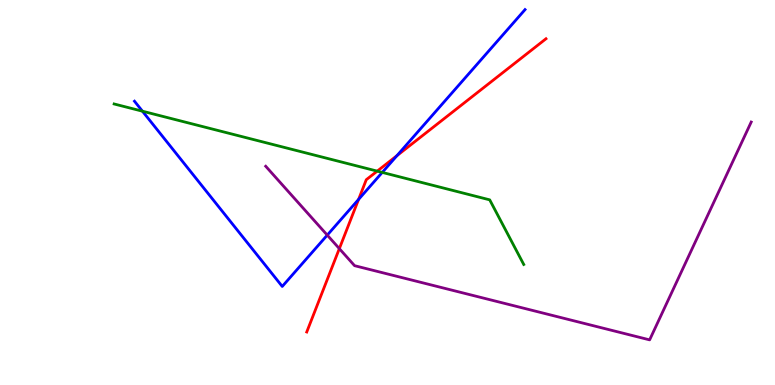[{'lines': ['blue', 'red'], 'intersections': [{'x': 4.63, 'y': 4.82}, {'x': 5.12, 'y': 5.96}]}, {'lines': ['green', 'red'], 'intersections': [{'x': 4.87, 'y': 5.56}]}, {'lines': ['purple', 'red'], 'intersections': [{'x': 4.38, 'y': 3.54}]}, {'lines': ['blue', 'green'], 'intersections': [{'x': 1.84, 'y': 7.11}, {'x': 4.93, 'y': 5.52}]}, {'lines': ['blue', 'purple'], 'intersections': [{'x': 4.22, 'y': 3.89}]}, {'lines': ['green', 'purple'], 'intersections': []}]